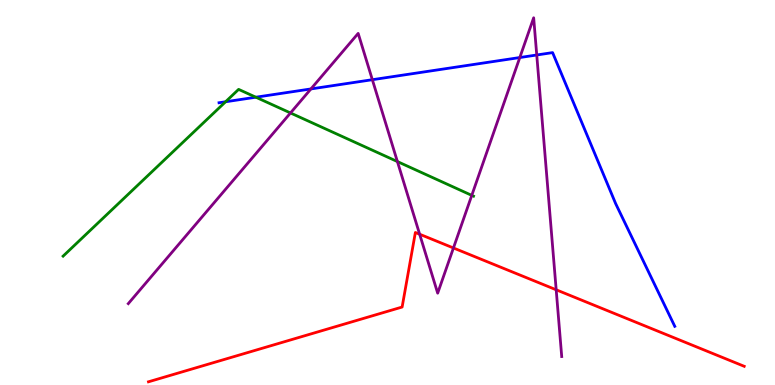[{'lines': ['blue', 'red'], 'intersections': []}, {'lines': ['green', 'red'], 'intersections': []}, {'lines': ['purple', 'red'], 'intersections': [{'x': 5.41, 'y': 3.92}, {'x': 5.85, 'y': 3.56}, {'x': 7.18, 'y': 2.47}]}, {'lines': ['blue', 'green'], 'intersections': [{'x': 2.91, 'y': 7.36}, {'x': 3.3, 'y': 7.47}]}, {'lines': ['blue', 'purple'], 'intersections': [{'x': 4.01, 'y': 7.69}, {'x': 4.8, 'y': 7.93}, {'x': 6.71, 'y': 8.51}, {'x': 6.93, 'y': 8.57}]}, {'lines': ['green', 'purple'], 'intersections': [{'x': 3.75, 'y': 7.07}, {'x': 5.13, 'y': 5.8}, {'x': 6.09, 'y': 4.93}]}]